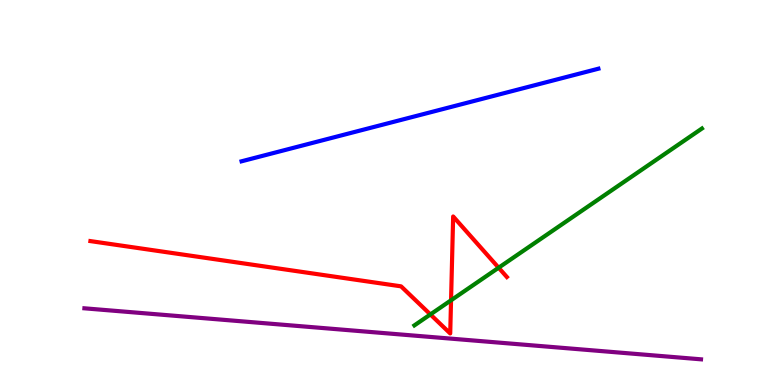[{'lines': ['blue', 'red'], 'intersections': []}, {'lines': ['green', 'red'], 'intersections': [{'x': 5.55, 'y': 1.83}, {'x': 5.82, 'y': 2.2}, {'x': 6.43, 'y': 3.05}]}, {'lines': ['purple', 'red'], 'intersections': []}, {'lines': ['blue', 'green'], 'intersections': []}, {'lines': ['blue', 'purple'], 'intersections': []}, {'lines': ['green', 'purple'], 'intersections': []}]